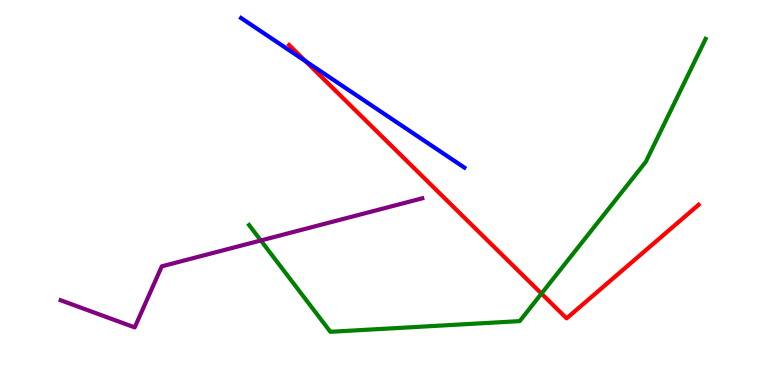[{'lines': ['blue', 'red'], 'intersections': [{'x': 3.94, 'y': 8.41}]}, {'lines': ['green', 'red'], 'intersections': [{'x': 6.99, 'y': 2.37}]}, {'lines': ['purple', 'red'], 'intersections': []}, {'lines': ['blue', 'green'], 'intersections': []}, {'lines': ['blue', 'purple'], 'intersections': []}, {'lines': ['green', 'purple'], 'intersections': [{'x': 3.37, 'y': 3.75}]}]